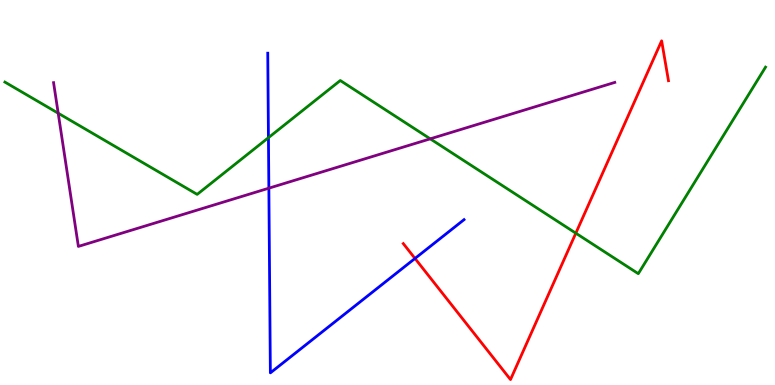[{'lines': ['blue', 'red'], 'intersections': [{'x': 5.35, 'y': 3.29}]}, {'lines': ['green', 'red'], 'intersections': [{'x': 7.43, 'y': 3.94}]}, {'lines': ['purple', 'red'], 'intersections': []}, {'lines': ['blue', 'green'], 'intersections': [{'x': 3.46, 'y': 6.42}]}, {'lines': ['blue', 'purple'], 'intersections': [{'x': 3.47, 'y': 5.11}]}, {'lines': ['green', 'purple'], 'intersections': [{'x': 0.751, 'y': 7.06}, {'x': 5.55, 'y': 6.39}]}]